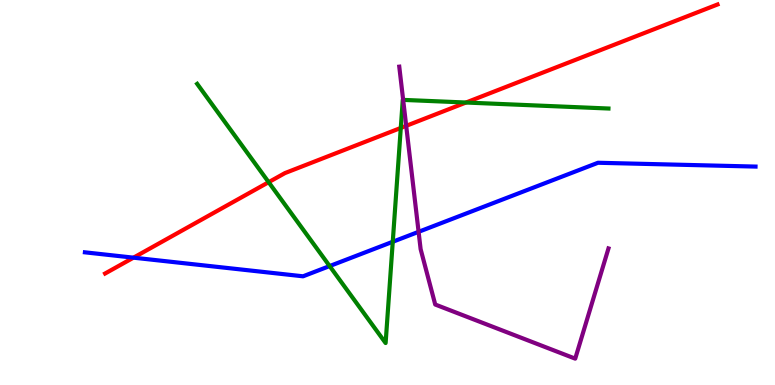[{'lines': ['blue', 'red'], 'intersections': [{'x': 1.72, 'y': 3.31}]}, {'lines': ['green', 'red'], 'intersections': [{'x': 3.47, 'y': 5.27}, {'x': 5.17, 'y': 6.68}, {'x': 6.01, 'y': 7.34}]}, {'lines': ['purple', 'red'], 'intersections': [{'x': 5.24, 'y': 6.73}]}, {'lines': ['blue', 'green'], 'intersections': [{'x': 4.25, 'y': 3.09}, {'x': 5.07, 'y': 3.72}]}, {'lines': ['blue', 'purple'], 'intersections': [{'x': 5.4, 'y': 3.98}]}, {'lines': ['green', 'purple'], 'intersections': [{'x': 5.2, 'y': 7.41}]}]